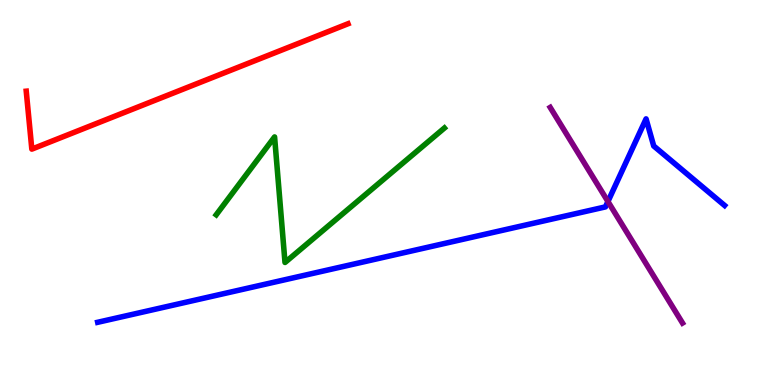[{'lines': ['blue', 'red'], 'intersections': []}, {'lines': ['green', 'red'], 'intersections': []}, {'lines': ['purple', 'red'], 'intersections': []}, {'lines': ['blue', 'green'], 'intersections': []}, {'lines': ['blue', 'purple'], 'intersections': [{'x': 7.84, 'y': 4.77}]}, {'lines': ['green', 'purple'], 'intersections': []}]